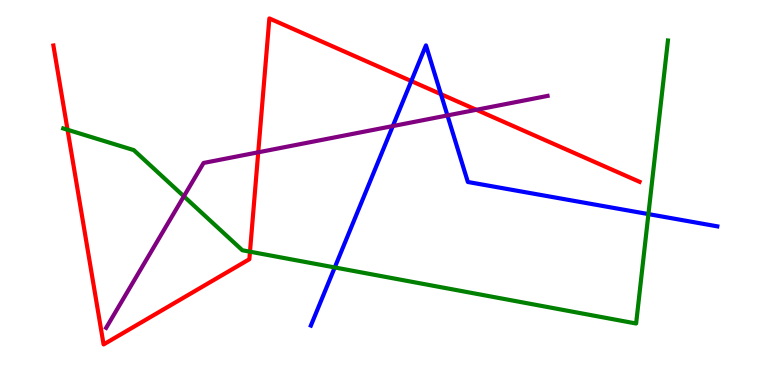[{'lines': ['blue', 'red'], 'intersections': [{'x': 5.31, 'y': 7.89}, {'x': 5.69, 'y': 7.55}]}, {'lines': ['green', 'red'], 'intersections': [{'x': 0.872, 'y': 6.63}, {'x': 3.23, 'y': 3.46}]}, {'lines': ['purple', 'red'], 'intersections': [{'x': 3.33, 'y': 6.04}, {'x': 6.15, 'y': 7.15}]}, {'lines': ['blue', 'green'], 'intersections': [{'x': 4.32, 'y': 3.05}, {'x': 8.37, 'y': 4.44}]}, {'lines': ['blue', 'purple'], 'intersections': [{'x': 5.07, 'y': 6.73}, {'x': 5.77, 'y': 7.0}]}, {'lines': ['green', 'purple'], 'intersections': [{'x': 2.37, 'y': 4.9}]}]